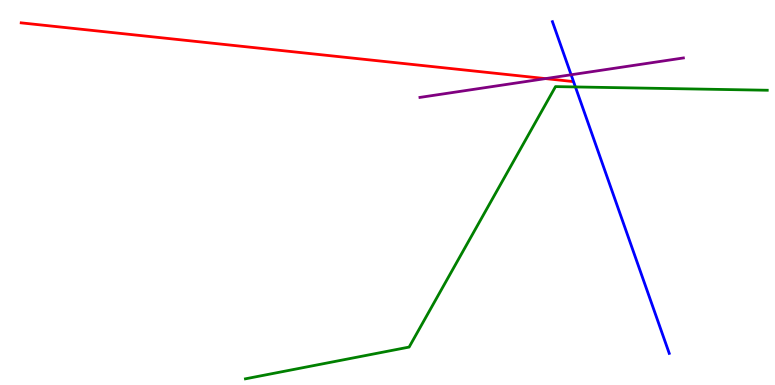[{'lines': ['blue', 'red'], 'intersections': []}, {'lines': ['green', 'red'], 'intersections': []}, {'lines': ['purple', 'red'], 'intersections': [{'x': 7.04, 'y': 7.96}]}, {'lines': ['blue', 'green'], 'intersections': [{'x': 7.42, 'y': 7.74}]}, {'lines': ['blue', 'purple'], 'intersections': [{'x': 7.37, 'y': 8.06}]}, {'lines': ['green', 'purple'], 'intersections': []}]